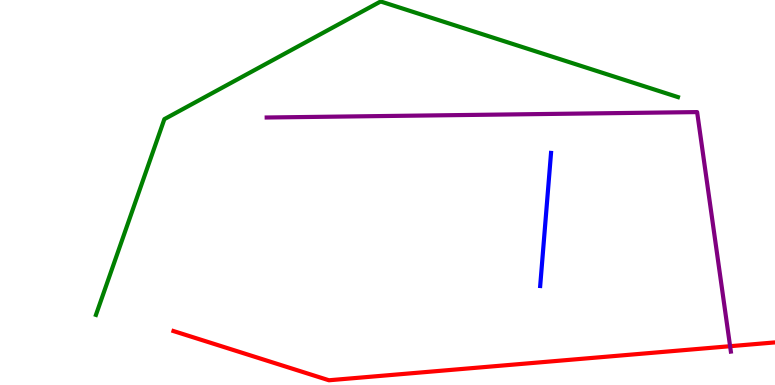[{'lines': ['blue', 'red'], 'intersections': []}, {'lines': ['green', 'red'], 'intersections': []}, {'lines': ['purple', 'red'], 'intersections': [{'x': 9.42, 'y': 1.01}]}, {'lines': ['blue', 'green'], 'intersections': []}, {'lines': ['blue', 'purple'], 'intersections': []}, {'lines': ['green', 'purple'], 'intersections': []}]